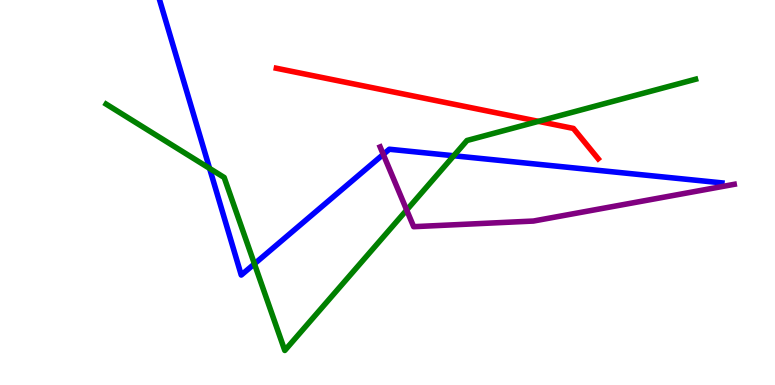[{'lines': ['blue', 'red'], 'intersections': []}, {'lines': ['green', 'red'], 'intersections': [{'x': 6.95, 'y': 6.85}]}, {'lines': ['purple', 'red'], 'intersections': []}, {'lines': ['blue', 'green'], 'intersections': [{'x': 2.7, 'y': 5.63}, {'x': 3.28, 'y': 3.15}, {'x': 5.86, 'y': 5.95}]}, {'lines': ['blue', 'purple'], 'intersections': [{'x': 4.95, 'y': 5.99}]}, {'lines': ['green', 'purple'], 'intersections': [{'x': 5.25, 'y': 4.54}]}]